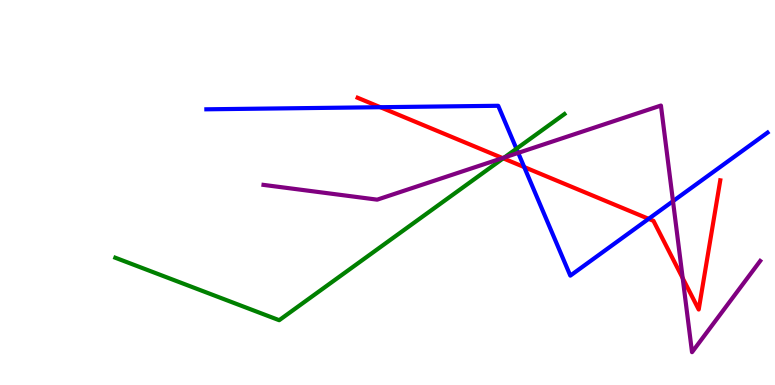[{'lines': ['blue', 'red'], 'intersections': [{'x': 4.91, 'y': 7.22}, {'x': 6.76, 'y': 5.66}, {'x': 8.37, 'y': 4.32}]}, {'lines': ['green', 'red'], 'intersections': [{'x': 6.49, 'y': 5.89}]}, {'lines': ['purple', 'red'], 'intersections': [{'x': 6.48, 'y': 5.89}, {'x': 8.81, 'y': 2.78}]}, {'lines': ['blue', 'green'], 'intersections': [{'x': 6.66, 'y': 6.14}]}, {'lines': ['blue', 'purple'], 'intersections': [{'x': 6.69, 'y': 6.03}, {'x': 8.68, 'y': 4.77}]}, {'lines': ['green', 'purple'], 'intersections': [{'x': 6.51, 'y': 5.91}]}]